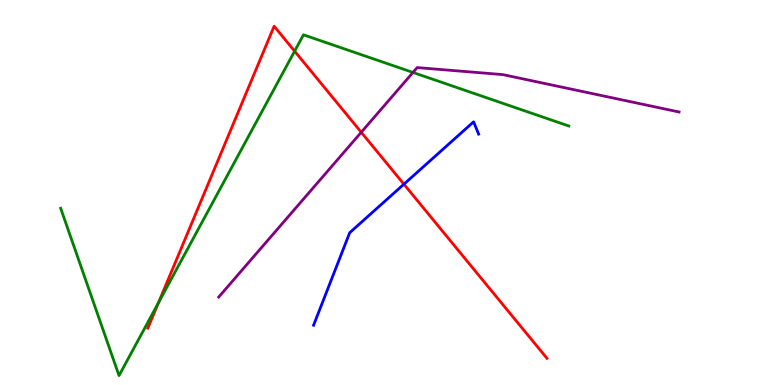[{'lines': ['blue', 'red'], 'intersections': [{'x': 5.21, 'y': 5.22}]}, {'lines': ['green', 'red'], 'intersections': [{'x': 2.04, 'y': 2.14}, {'x': 3.8, 'y': 8.67}]}, {'lines': ['purple', 'red'], 'intersections': [{'x': 4.66, 'y': 6.56}]}, {'lines': ['blue', 'green'], 'intersections': []}, {'lines': ['blue', 'purple'], 'intersections': []}, {'lines': ['green', 'purple'], 'intersections': [{'x': 5.33, 'y': 8.12}]}]